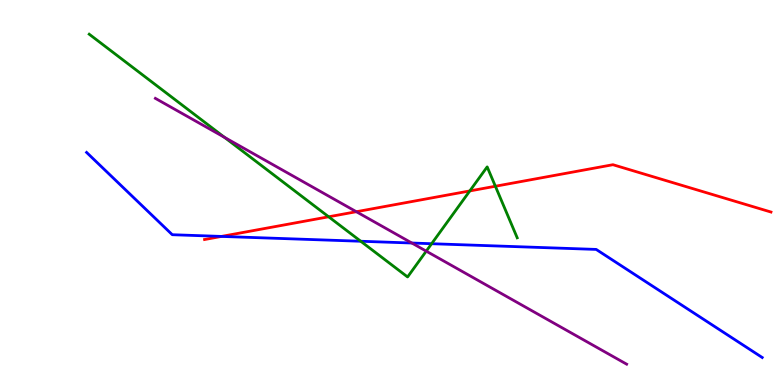[{'lines': ['blue', 'red'], 'intersections': [{'x': 2.86, 'y': 3.86}]}, {'lines': ['green', 'red'], 'intersections': [{'x': 4.24, 'y': 4.37}, {'x': 6.06, 'y': 5.04}, {'x': 6.39, 'y': 5.16}]}, {'lines': ['purple', 'red'], 'intersections': [{'x': 4.6, 'y': 4.5}]}, {'lines': ['blue', 'green'], 'intersections': [{'x': 4.65, 'y': 3.73}, {'x': 5.57, 'y': 3.67}]}, {'lines': ['blue', 'purple'], 'intersections': [{'x': 5.31, 'y': 3.69}]}, {'lines': ['green', 'purple'], 'intersections': [{'x': 2.9, 'y': 6.43}, {'x': 5.5, 'y': 3.48}]}]